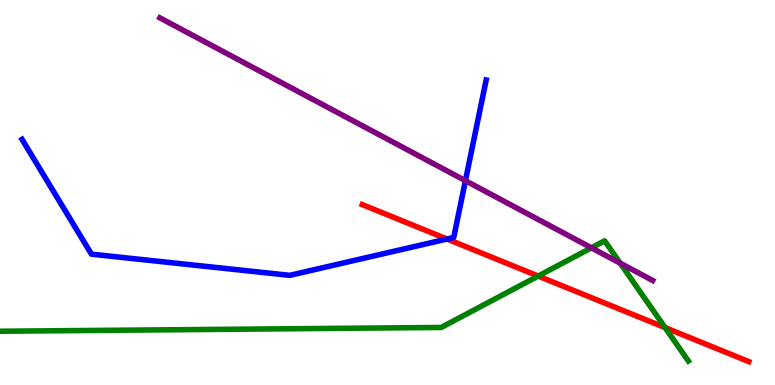[{'lines': ['blue', 'red'], 'intersections': [{'x': 5.77, 'y': 3.79}]}, {'lines': ['green', 'red'], 'intersections': [{'x': 6.94, 'y': 2.83}, {'x': 8.58, 'y': 1.49}]}, {'lines': ['purple', 'red'], 'intersections': []}, {'lines': ['blue', 'green'], 'intersections': []}, {'lines': ['blue', 'purple'], 'intersections': [{'x': 6.01, 'y': 5.31}]}, {'lines': ['green', 'purple'], 'intersections': [{'x': 7.63, 'y': 3.56}, {'x': 8.0, 'y': 3.16}]}]